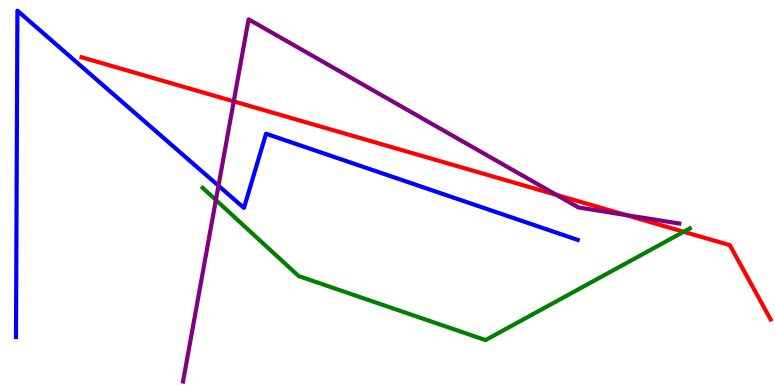[{'lines': ['blue', 'red'], 'intersections': []}, {'lines': ['green', 'red'], 'intersections': [{'x': 8.82, 'y': 3.98}]}, {'lines': ['purple', 'red'], 'intersections': [{'x': 3.02, 'y': 7.37}, {'x': 7.18, 'y': 4.94}, {'x': 8.08, 'y': 4.42}]}, {'lines': ['blue', 'green'], 'intersections': []}, {'lines': ['blue', 'purple'], 'intersections': [{'x': 2.82, 'y': 5.18}]}, {'lines': ['green', 'purple'], 'intersections': [{'x': 2.79, 'y': 4.8}]}]